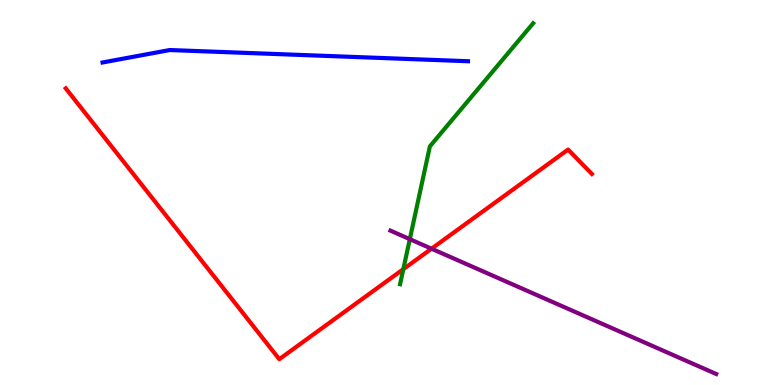[{'lines': ['blue', 'red'], 'intersections': []}, {'lines': ['green', 'red'], 'intersections': [{'x': 5.2, 'y': 3.01}]}, {'lines': ['purple', 'red'], 'intersections': [{'x': 5.57, 'y': 3.54}]}, {'lines': ['blue', 'green'], 'intersections': []}, {'lines': ['blue', 'purple'], 'intersections': []}, {'lines': ['green', 'purple'], 'intersections': [{'x': 5.29, 'y': 3.79}]}]